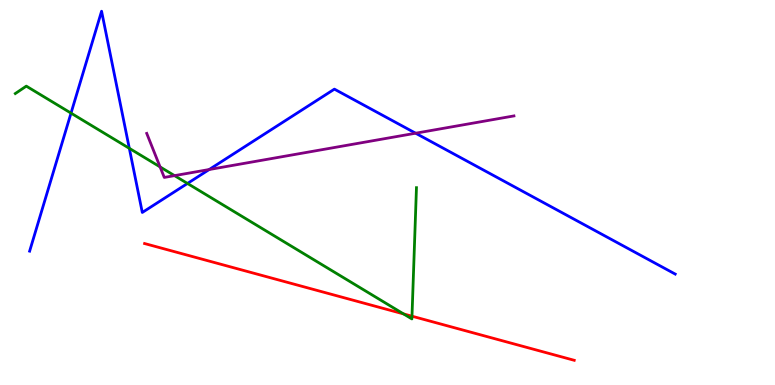[{'lines': ['blue', 'red'], 'intersections': []}, {'lines': ['green', 'red'], 'intersections': [{'x': 5.21, 'y': 1.85}, {'x': 5.32, 'y': 1.79}]}, {'lines': ['purple', 'red'], 'intersections': []}, {'lines': ['blue', 'green'], 'intersections': [{'x': 0.916, 'y': 7.06}, {'x': 1.67, 'y': 6.15}, {'x': 2.42, 'y': 5.23}]}, {'lines': ['blue', 'purple'], 'intersections': [{'x': 2.7, 'y': 5.6}, {'x': 5.36, 'y': 6.54}]}, {'lines': ['green', 'purple'], 'intersections': [{'x': 2.07, 'y': 5.66}, {'x': 2.25, 'y': 5.44}]}]